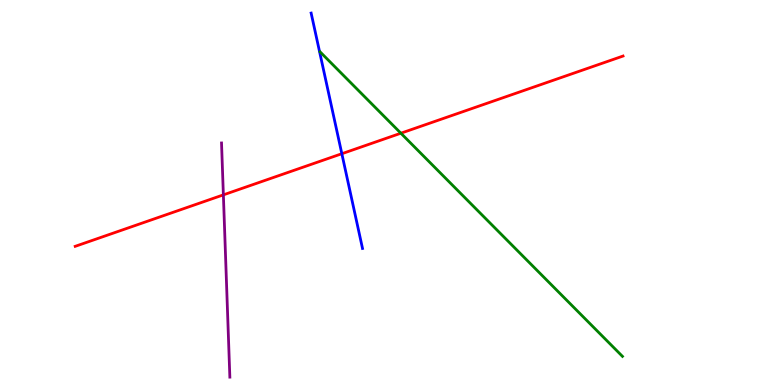[{'lines': ['blue', 'red'], 'intersections': [{'x': 4.41, 'y': 6.01}]}, {'lines': ['green', 'red'], 'intersections': [{'x': 5.17, 'y': 6.54}]}, {'lines': ['purple', 'red'], 'intersections': [{'x': 2.88, 'y': 4.94}]}, {'lines': ['blue', 'green'], 'intersections': []}, {'lines': ['blue', 'purple'], 'intersections': []}, {'lines': ['green', 'purple'], 'intersections': []}]